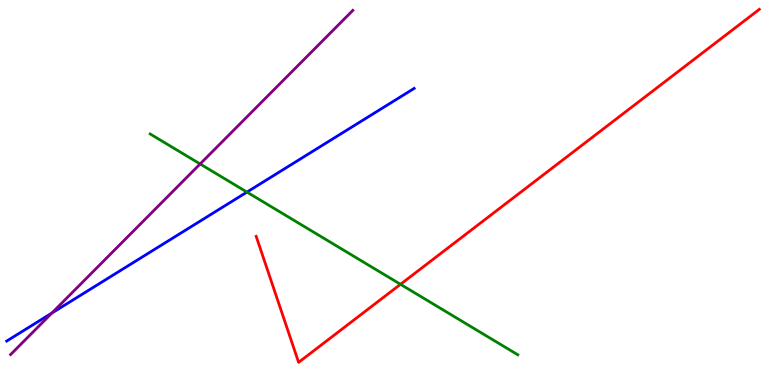[{'lines': ['blue', 'red'], 'intersections': []}, {'lines': ['green', 'red'], 'intersections': [{'x': 5.17, 'y': 2.62}]}, {'lines': ['purple', 'red'], 'intersections': []}, {'lines': ['blue', 'green'], 'intersections': [{'x': 3.19, 'y': 5.01}]}, {'lines': ['blue', 'purple'], 'intersections': [{'x': 0.669, 'y': 1.87}]}, {'lines': ['green', 'purple'], 'intersections': [{'x': 2.58, 'y': 5.74}]}]